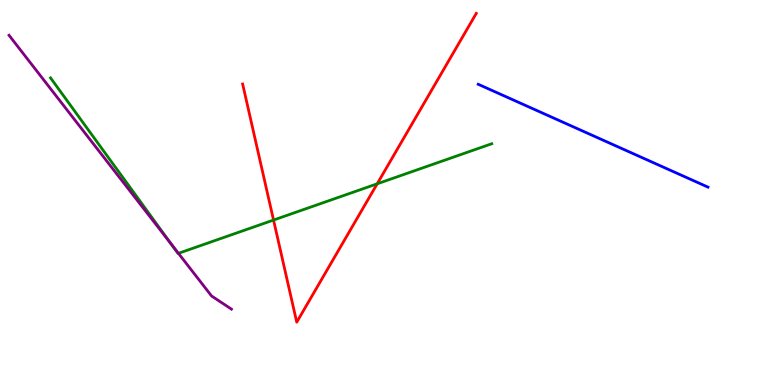[{'lines': ['blue', 'red'], 'intersections': []}, {'lines': ['green', 'red'], 'intersections': [{'x': 3.53, 'y': 4.28}, {'x': 4.87, 'y': 5.23}]}, {'lines': ['purple', 'red'], 'intersections': []}, {'lines': ['blue', 'green'], 'intersections': []}, {'lines': ['blue', 'purple'], 'intersections': []}, {'lines': ['green', 'purple'], 'intersections': [{'x': 2.2, 'y': 3.68}, {'x': 2.3, 'y': 3.42}]}]